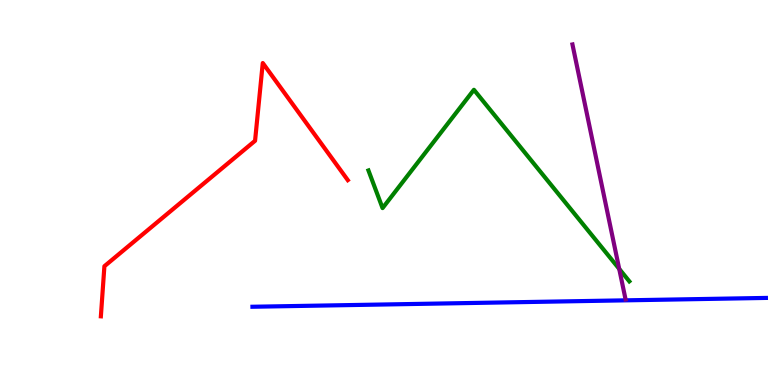[{'lines': ['blue', 'red'], 'intersections': []}, {'lines': ['green', 'red'], 'intersections': []}, {'lines': ['purple', 'red'], 'intersections': []}, {'lines': ['blue', 'green'], 'intersections': []}, {'lines': ['blue', 'purple'], 'intersections': []}, {'lines': ['green', 'purple'], 'intersections': [{'x': 7.99, 'y': 3.02}]}]